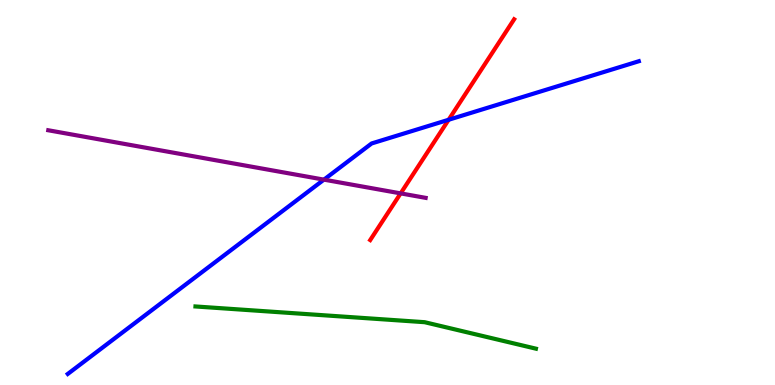[{'lines': ['blue', 'red'], 'intersections': [{'x': 5.79, 'y': 6.89}]}, {'lines': ['green', 'red'], 'intersections': []}, {'lines': ['purple', 'red'], 'intersections': [{'x': 5.17, 'y': 4.98}]}, {'lines': ['blue', 'green'], 'intersections': []}, {'lines': ['blue', 'purple'], 'intersections': [{'x': 4.18, 'y': 5.33}]}, {'lines': ['green', 'purple'], 'intersections': []}]